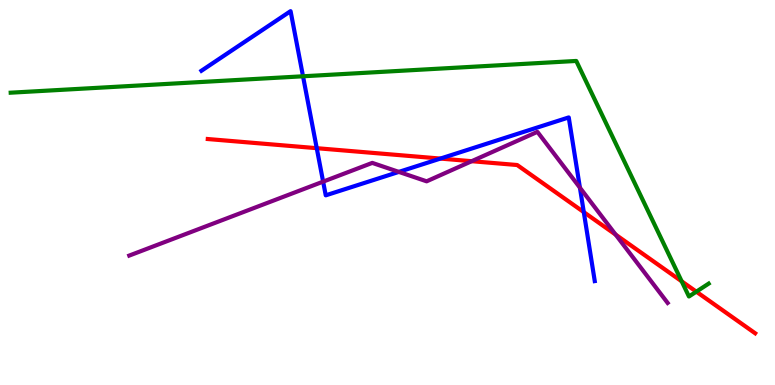[{'lines': ['blue', 'red'], 'intersections': [{'x': 4.09, 'y': 6.15}, {'x': 5.68, 'y': 5.88}, {'x': 7.53, 'y': 4.49}]}, {'lines': ['green', 'red'], 'intersections': [{'x': 8.8, 'y': 2.69}, {'x': 8.98, 'y': 2.42}]}, {'lines': ['purple', 'red'], 'intersections': [{'x': 6.09, 'y': 5.81}, {'x': 7.94, 'y': 3.91}]}, {'lines': ['blue', 'green'], 'intersections': [{'x': 3.91, 'y': 8.02}]}, {'lines': ['blue', 'purple'], 'intersections': [{'x': 4.17, 'y': 5.28}, {'x': 5.15, 'y': 5.54}, {'x': 7.48, 'y': 5.13}]}, {'lines': ['green', 'purple'], 'intersections': []}]